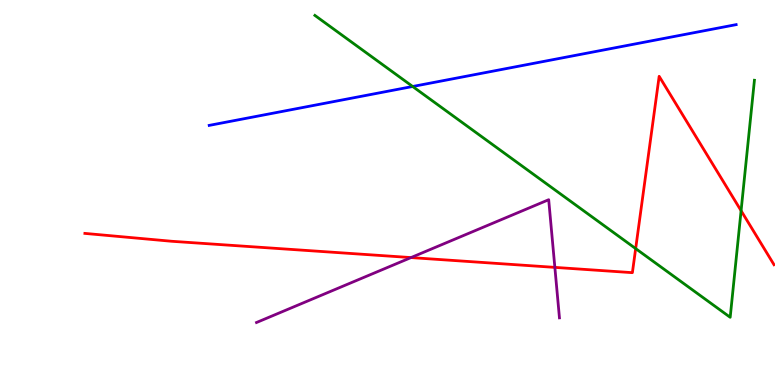[{'lines': ['blue', 'red'], 'intersections': []}, {'lines': ['green', 'red'], 'intersections': [{'x': 8.2, 'y': 3.54}, {'x': 9.56, 'y': 4.53}]}, {'lines': ['purple', 'red'], 'intersections': [{'x': 5.3, 'y': 3.31}, {'x': 7.16, 'y': 3.06}]}, {'lines': ['blue', 'green'], 'intersections': [{'x': 5.32, 'y': 7.75}]}, {'lines': ['blue', 'purple'], 'intersections': []}, {'lines': ['green', 'purple'], 'intersections': []}]